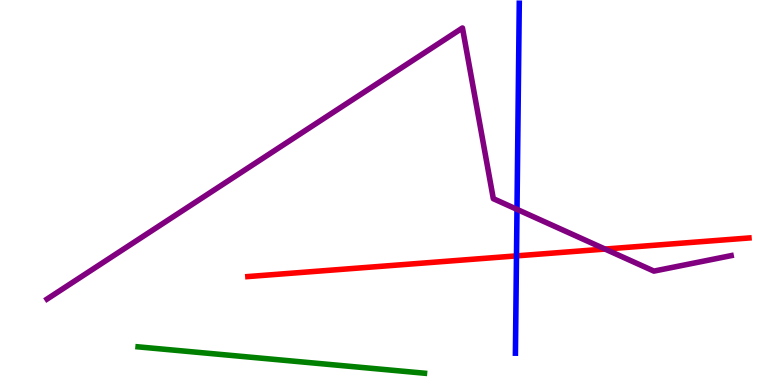[{'lines': ['blue', 'red'], 'intersections': [{'x': 6.66, 'y': 3.35}]}, {'lines': ['green', 'red'], 'intersections': []}, {'lines': ['purple', 'red'], 'intersections': [{'x': 7.81, 'y': 3.53}]}, {'lines': ['blue', 'green'], 'intersections': []}, {'lines': ['blue', 'purple'], 'intersections': [{'x': 6.67, 'y': 4.56}]}, {'lines': ['green', 'purple'], 'intersections': []}]